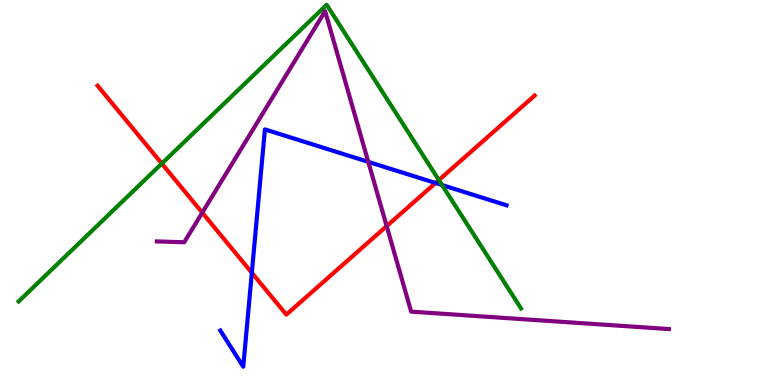[{'lines': ['blue', 'red'], 'intersections': [{'x': 3.25, 'y': 2.92}, {'x': 5.62, 'y': 5.25}]}, {'lines': ['green', 'red'], 'intersections': [{'x': 2.09, 'y': 5.75}, {'x': 5.66, 'y': 5.32}]}, {'lines': ['purple', 'red'], 'intersections': [{'x': 2.61, 'y': 4.48}, {'x': 4.99, 'y': 4.13}]}, {'lines': ['blue', 'green'], 'intersections': [{'x': 5.7, 'y': 5.19}]}, {'lines': ['blue', 'purple'], 'intersections': [{'x': 4.75, 'y': 5.8}]}, {'lines': ['green', 'purple'], 'intersections': []}]